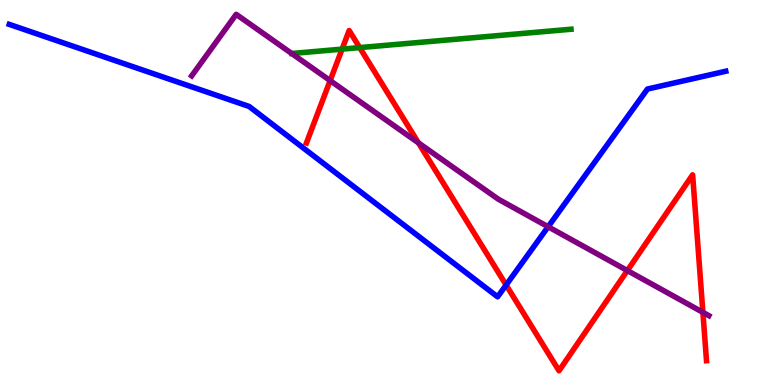[{'lines': ['blue', 'red'], 'intersections': [{'x': 6.53, 'y': 2.6}]}, {'lines': ['green', 'red'], 'intersections': [{'x': 4.41, 'y': 8.72}, {'x': 4.64, 'y': 8.76}]}, {'lines': ['purple', 'red'], 'intersections': [{'x': 4.26, 'y': 7.91}, {'x': 5.4, 'y': 6.29}, {'x': 8.09, 'y': 2.97}, {'x': 9.07, 'y': 1.89}]}, {'lines': ['blue', 'green'], 'intersections': []}, {'lines': ['blue', 'purple'], 'intersections': [{'x': 7.07, 'y': 4.11}]}, {'lines': ['green', 'purple'], 'intersections': []}]